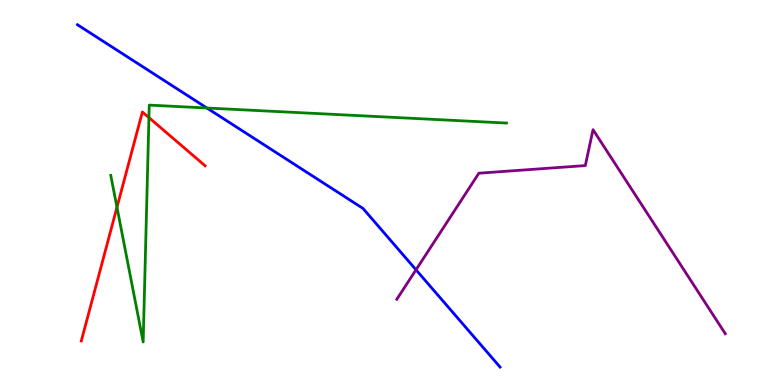[{'lines': ['blue', 'red'], 'intersections': []}, {'lines': ['green', 'red'], 'intersections': [{'x': 1.51, 'y': 4.62}, {'x': 1.92, 'y': 6.95}]}, {'lines': ['purple', 'red'], 'intersections': []}, {'lines': ['blue', 'green'], 'intersections': [{'x': 2.67, 'y': 7.19}]}, {'lines': ['blue', 'purple'], 'intersections': [{'x': 5.37, 'y': 2.99}]}, {'lines': ['green', 'purple'], 'intersections': []}]